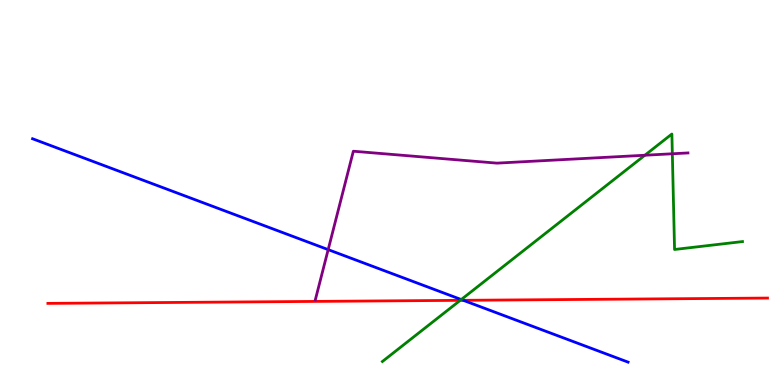[{'lines': ['blue', 'red'], 'intersections': [{'x': 5.98, 'y': 2.2}]}, {'lines': ['green', 'red'], 'intersections': [{'x': 5.94, 'y': 2.2}]}, {'lines': ['purple', 'red'], 'intersections': []}, {'lines': ['blue', 'green'], 'intersections': [{'x': 5.95, 'y': 2.22}]}, {'lines': ['blue', 'purple'], 'intersections': [{'x': 4.23, 'y': 3.52}]}, {'lines': ['green', 'purple'], 'intersections': [{'x': 8.32, 'y': 5.97}, {'x': 8.68, 'y': 6.01}]}]